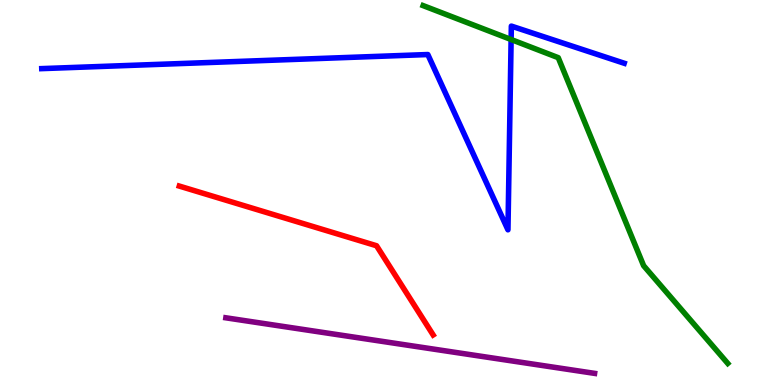[{'lines': ['blue', 'red'], 'intersections': []}, {'lines': ['green', 'red'], 'intersections': []}, {'lines': ['purple', 'red'], 'intersections': []}, {'lines': ['blue', 'green'], 'intersections': [{'x': 6.6, 'y': 8.97}]}, {'lines': ['blue', 'purple'], 'intersections': []}, {'lines': ['green', 'purple'], 'intersections': []}]